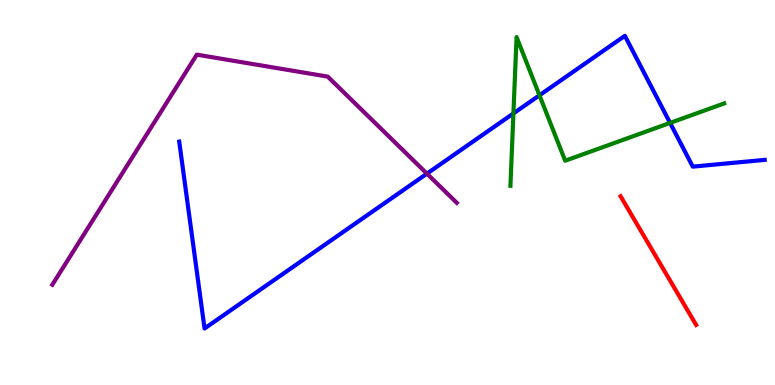[{'lines': ['blue', 'red'], 'intersections': []}, {'lines': ['green', 'red'], 'intersections': []}, {'lines': ['purple', 'red'], 'intersections': []}, {'lines': ['blue', 'green'], 'intersections': [{'x': 6.62, 'y': 7.05}, {'x': 6.96, 'y': 7.52}, {'x': 8.65, 'y': 6.81}]}, {'lines': ['blue', 'purple'], 'intersections': [{'x': 5.51, 'y': 5.49}]}, {'lines': ['green', 'purple'], 'intersections': []}]